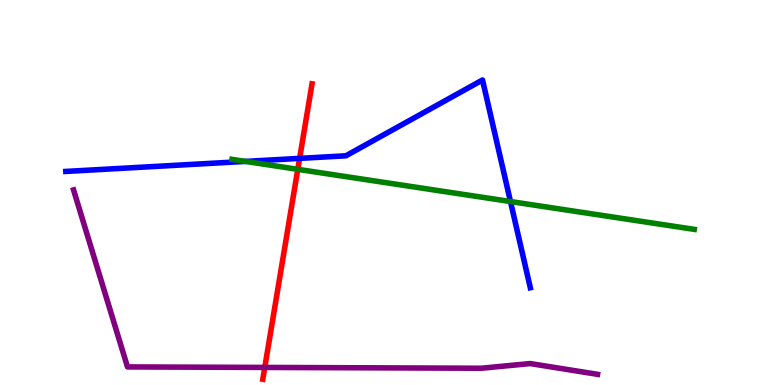[{'lines': ['blue', 'red'], 'intersections': [{'x': 3.87, 'y': 5.89}]}, {'lines': ['green', 'red'], 'intersections': [{'x': 3.84, 'y': 5.6}]}, {'lines': ['purple', 'red'], 'intersections': [{'x': 3.42, 'y': 0.456}]}, {'lines': ['blue', 'green'], 'intersections': [{'x': 3.17, 'y': 5.81}, {'x': 6.59, 'y': 4.77}]}, {'lines': ['blue', 'purple'], 'intersections': []}, {'lines': ['green', 'purple'], 'intersections': []}]